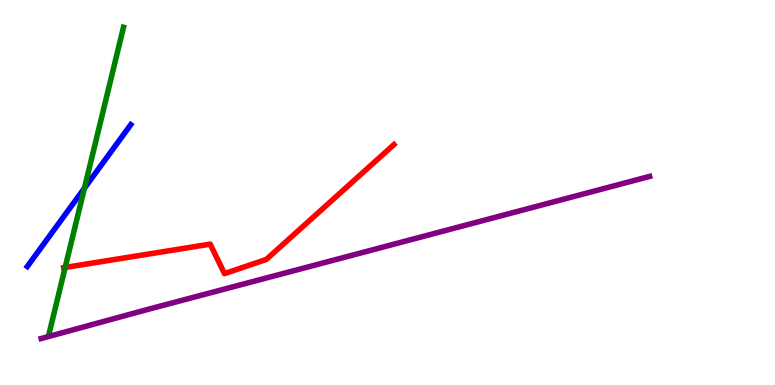[{'lines': ['blue', 'red'], 'intersections': []}, {'lines': ['green', 'red'], 'intersections': [{'x': 0.841, 'y': 3.05}]}, {'lines': ['purple', 'red'], 'intersections': []}, {'lines': ['blue', 'green'], 'intersections': [{'x': 1.09, 'y': 5.11}]}, {'lines': ['blue', 'purple'], 'intersections': []}, {'lines': ['green', 'purple'], 'intersections': []}]